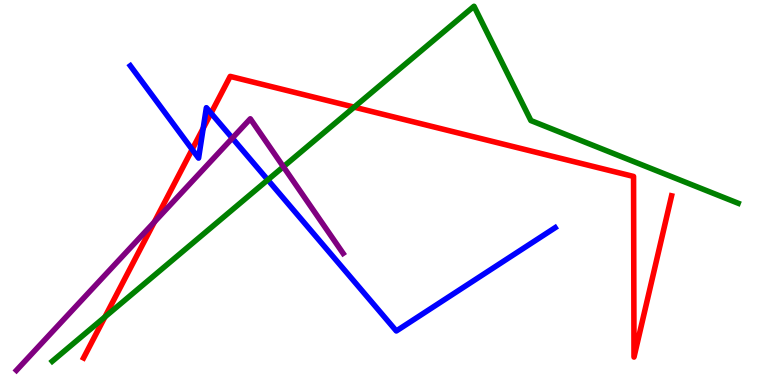[{'lines': ['blue', 'red'], 'intersections': [{'x': 2.48, 'y': 6.12}, {'x': 2.62, 'y': 6.67}, {'x': 2.72, 'y': 7.06}]}, {'lines': ['green', 'red'], 'intersections': [{'x': 1.35, 'y': 1.77}, {'x': 4.57, 'y': 7.22}]}, {'lines': ['purple', 'red'], 'intersections': [{'x': 1.99, 'y': 4.23}]}, {'lines': ['blue', 'green'], 'intersections': [{'x': 3.46, 'y': 5.33}]}, {'lines': ['blue', 'purple'], 'intersections': [{'x': 3.0, 'y': 6.41}]}, {'lines': ['green', 'purple'], 'intersections': [{'x': 3.66, 'y': 5.67}]}]